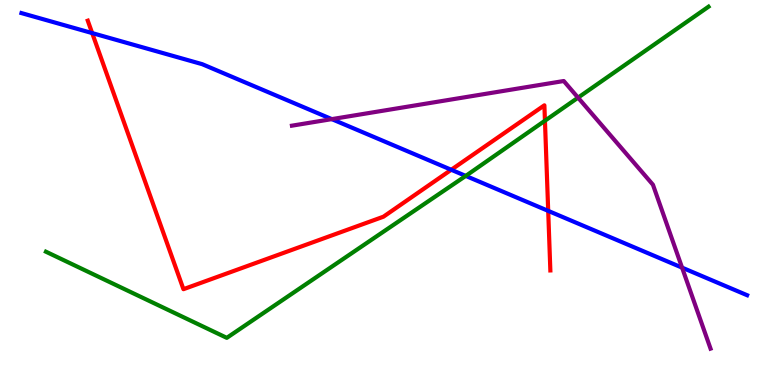[{'lines': ['blue', 'red'], 'intersections': [{'x': 1.19, 'y': 9.14}, {'x': 5.82, 'y': 5.59}, {'x': 7.07, 'y': 4.52}]}, {'lines': ['green', 'red'], 'intersections': [{'x': 7.03, 'y': 6.86}]}, {'lines': ['purple', 'red'], 'intersections': []}, {'lines': ['blue', 'green'], 'intersections': [{'x': 6.01, 'y': 5.43}]}, {'lines': ['blue', 'purple'], 'intersections': [{'x': 4.28, 'y': 6.91}, {'x': 8.8, 'y': 3.05}]}, {'lines': ['green', 'purple'], 'intersections': [{'x': 7.46, 'y': 7.46}]}]